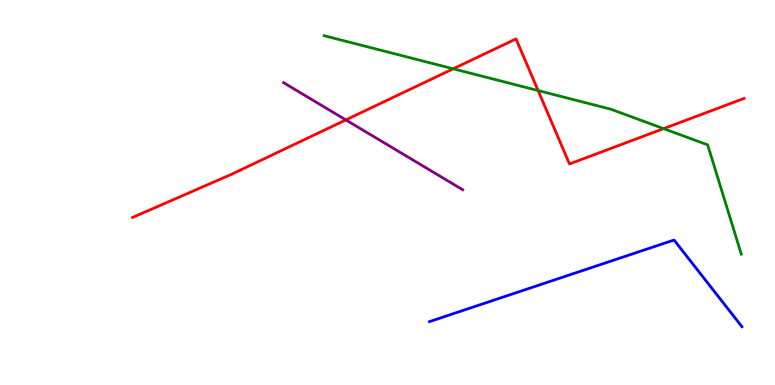[{'lines': ['blue', 'red'], 'intersections': []}, {'lines': ['green', 'red'], 'intersections': [{'x': 5.85, 'y': 8.21}, {'x': 6.94, 'y': 7.65}, {'x': 8.56, 'y': 6.66}]}, {'lines': ['purple', 'red'], 'intersections': [{'x': 4.46, 'y': 6.89}]}, {'lines': ['blue', 'green'], 'intersections': []}, {'lines': ['blue', 'purple'], 'intersections': []}, {'lines': ['green', 'purple'], 'intersections': []}]